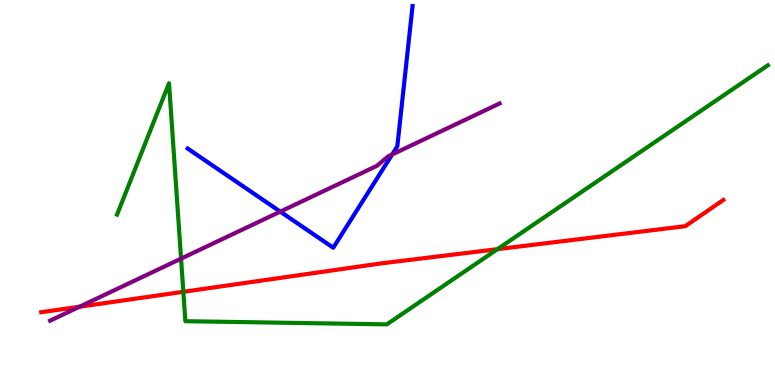[{'lines': ['blue', 'red'], 'intersections': []}, {'lines': ['green', 'red'], 'intersections': [{'x': 2.37, 'y': 2.42}, {'x': 6.42, 'y': 3.53}]}, {'lines': ['purple', 'red'], 'intersections': [{'x': 1.03, 'y': 2.03}]}, {'lines': ['blue', 'green'], 'intersections': []}, {'lines': ['blue', 'purple'], 'intersections': [{'x': 3.62, 'y': 4.5}, {'x': 5.06, 'y': 5.99}]}, {'lines': ['green', 'purple'], 'intersections': [{'x': 2.34, 'y': 3.28}]}]